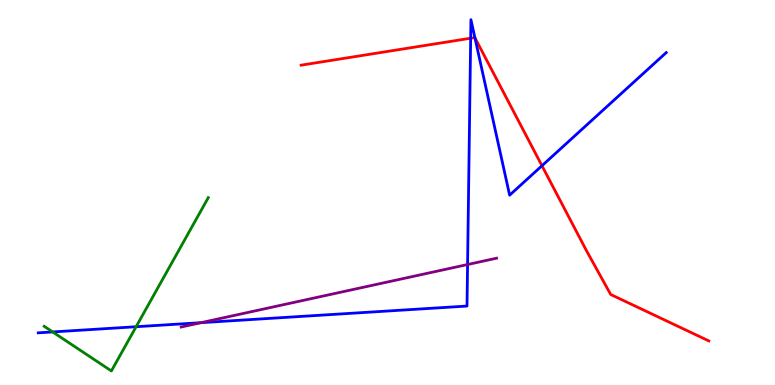[{'lines': ['blue', 'red'], 'intersections': [{'x': 6.07, 'y': 9.01}, {'x': 6.13, 'y': 9.02}, {'x': 6.99, 'y': 5.7}]}, {'lines': ['green', 'red'], 'intersections': []}, {'lines': ['purple', 'red'], 'intersections': []}, {'lines': ['blue', 'green'], 'intersections': [{'x': 0.68, 'y': 1.38}, {'x': 1.76, 'y': 1.51}]}, {'lines': ['blue', 'purple'], 'intersections': [{'x': 2.59, 'y': 1.62}, {'x': 6.03, 'y': 3.13}]}, {'lines': ['green', 'purple'], 'intersections': []}]